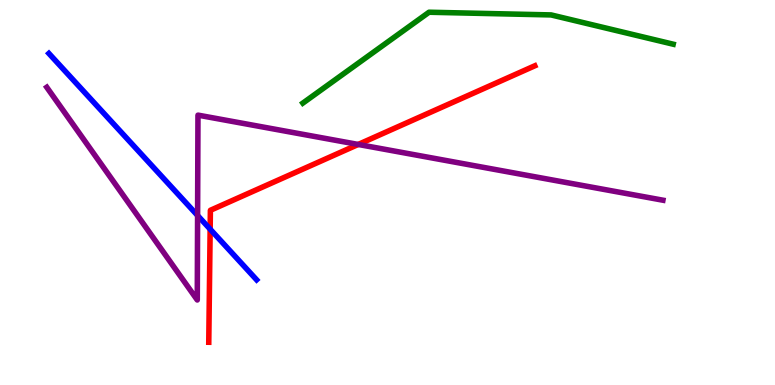[{'lines': ['blue', 'red'], 'intersections': [{'x': 2.71, 'y': 4.05}]}, {'lines': ['green', 'red'], 'intersections': []}, {'lines': ['purple', 'red'], 'intersections': [{'x': 4.62, 'y': 6.25}]}, {'lines': ['blue', 'green'], 'intersections': []}, {'lines': ['blue', 'purple'], 'intersections': [{'x': 2.55, 'y': 4.4}]}, {'lines': ['green', 'purple'], 'intersections': []}]